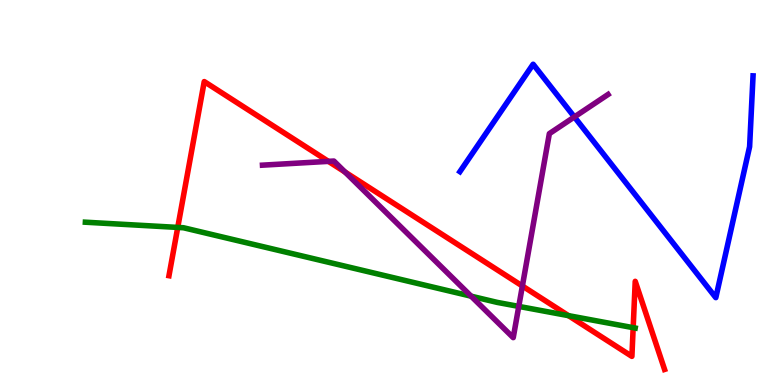[{'lines': ['blue', 'red'], 'intersections': []}, {'lines': ['green', 'red'], 'intersections': [{'x': 2.29, 'y': 4.09}, {'x': 7.34, 'y': 1.8}, {'x': 8.17, 'y': 1.49}]}, {'lines': ['purple', 'red'], 'intersections': [{'x': 4.24, 'y': 5.81}, {'x': 4.45, 'y': 5.53}, {'x': 6.74, 'y': 2.57}]}, {'lines': ['blue', 'green'], 'intersections': []}, {'lines': ['blue', 'purple'], 'intersections': [{'x': 7.41, 'y': 6.96}]}, {'lines': ['green', 'purple'], 'intersections': [{'x': 6.08, 'y': 2.31}, {'x': 6.69, 'y': 2.04}]}]